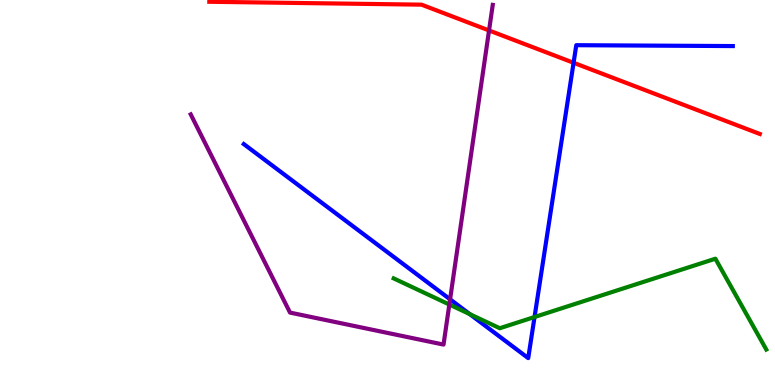[{'lines': ['blue', 'red'], 'intersections': [{'x': 7.4, 'y': 8.37}]}, {'lines': ['green', 'red'], 'intersections': []}, {'lines': ['purple', 'red'], 'intersections': [{'x': 6.31, 'y': 9.21}]}, {'lines': ['blue', 'green'], 'intersections': [{'x': 6.06, 'y': 1.84}, {'x': 6.9, 'y': 1.77}]}, {'lines': ['blue', 'purple'], 'intersections': [{'x': 5.81, 'y': 2.23}]}, {'lines': ['green', 'purple'], 'intersections': [{'x': 5.8, 'y': 2.09}]}]